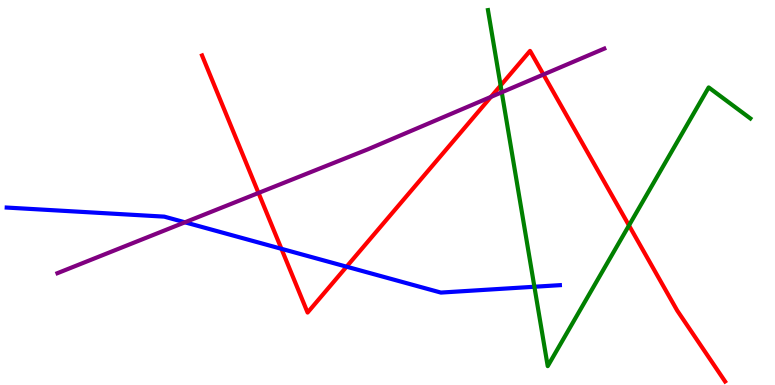[{'lines': ['blue', 'red'], 'intersections': [{'x': 3.63, 'y': 3.54}, {'x': 4.47, 'y': 3.07}]}, {'lines': ['green', 'red'], 'intersections': [{'x': 6.46, 'y': 7.78}, {'x': 8.12, 'y': 4.14}]}, {'lines': ['purple', 'red'], 'intersections': [{'x': 3.34, 'y': 4.99}, {'x': 6.33, 'y': 7.48}, {'x': 7.01, 'y': 8.06}]}, {'lines': ['blue', 'green'], 'intersections': [{'x': 6.9, 'y': 2.55}]}, {'lines': ['blue', 'purple'], 'intersections': [{'x': 2.39, 'y': 4.23}]}, {'lines': ['green', 'purple'], 'intersections': [{'x': 6.47, 'y': 7.6}]}]